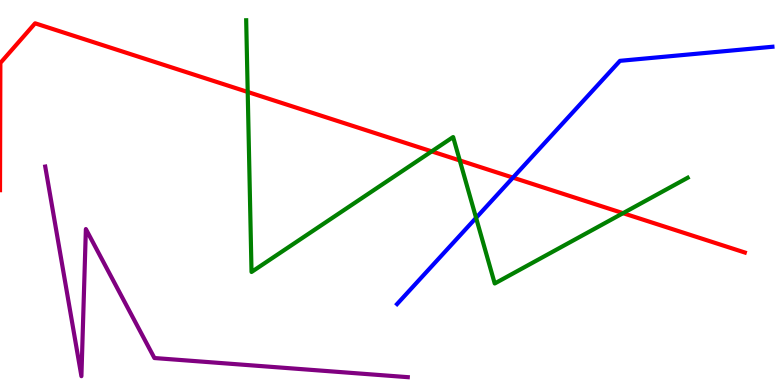[{'lines': ['blue', 'red'], 'intersections': [{'x': 6.62, 'y': 5.39}]}, {'lines': ['green', 'red'], 'intersections': [{'x': 3.2, 'y': 7.61}, {'x': 5.57, 'y': 6.07}, {'x': 5.93, 'y': 5.83}, {'x': 8.04, 'y': 4.46}]}, {'lines': ['purple', 'red'], 'intersections': []}, {'lines': ['blue', 'green'], 'intersections': [{'x': 6.14, 'y': 4.34}]}, {'lines': ['blue', 'purple'], 'intersections': []}, {'lines': ['green', 'purple'], 'intersections': []}]